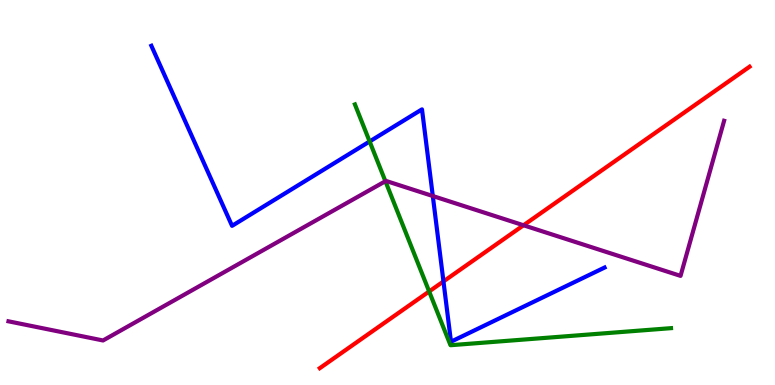[{'lines': ['blue', 'red'], 'intersections': [{'x': 5.72, 'y': 2.69}]}, {'lines': ['green', 'red'], 'intersections': [{'x': 5.54, 'y': 2.43}]}, {'lines': ['purple', 'red'], 'intersections': [{'x': 6.76, 'y': 4.15}]}, {'lines': ['blue', 'green'], 'intersections': [{'x': 4.77, 'y': 6.33}]}, {'lines': ['blue', 'purple'], 'intersections': [{'x': 5.58, 'y': 4.91}]}, {'lines': ['green', 'purple'], 'intersections': [{'x': 4.97, 'y': 5.29}]}]